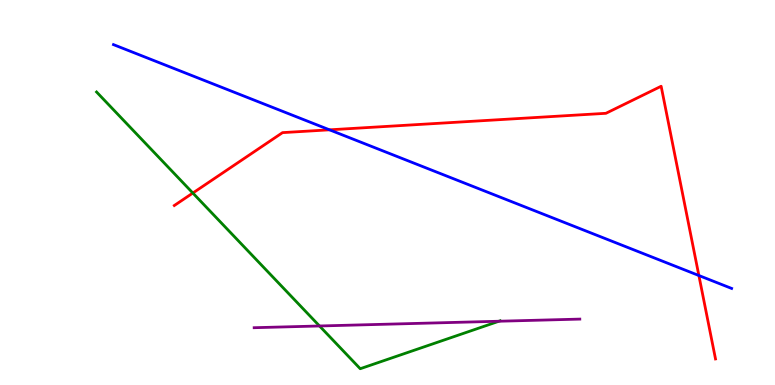[{'lines': ['blue', 'red'], 'intersections': [{'x': 4.25, 'y': 6.63}, {'x': 9.02, 'y': 2.84}]}, {'lines': ['green', 'red'], 'intersections': [{'x': 2.49, 'y': 4.99}]}, {'lines': ['purple', 'red'], 'intersections': []}, {'lines': ['blue', 'green'], 'intersections': []}, {'lines': ['blue', 'purple'], 'intersections': []}, {'lines': ['green', 'purple'], 'intersections': [{'x': 4.12, 'y': 1.53}, {'x': 6.44, 'y': 1.66}]}]